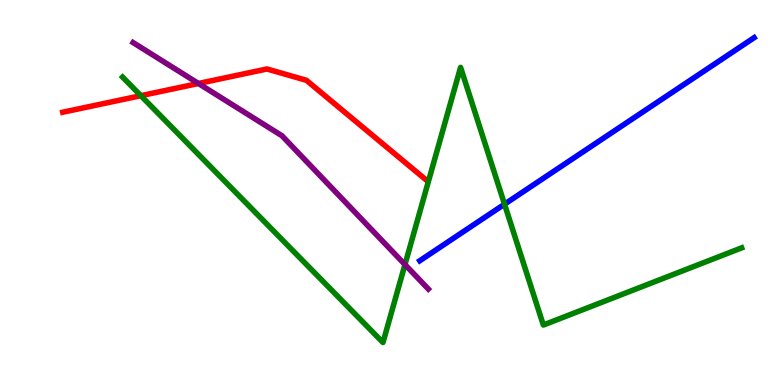[{'lines': ['blue', 'red'], 'intersections': []}, {'lines': ['green', 'red'], 'intersections': [{'x': 1.82, 'y': 7.51}]}, {'lines': ['purple', 'red'], 'intersections': [{'x': 2.56, 'y': 7.83}]}, {'lines': ['blue', 'green'], 'intersections': [{'x': 6.51, 'y': 4.7}]}, {'lines': ['blue', 'purple'], 'intersections': []}, {'lines': ['green', 'purple'], 'intersections': [{'x': 5.23, 'y': 3.13}]}]